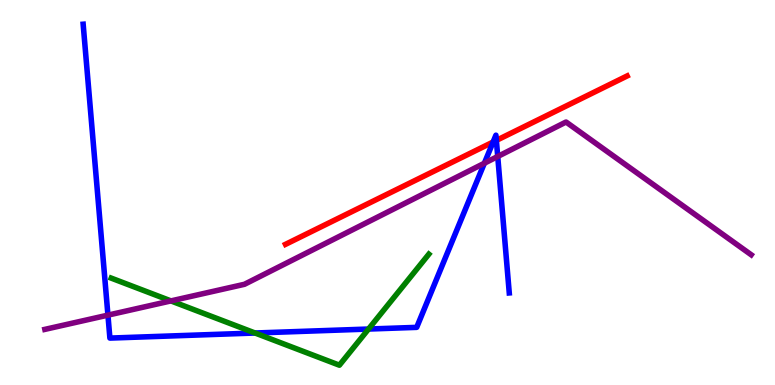[{'lines': ['blue', 'red'], 'intersections': [{'x': 6.36, 'y': 6.31}, {'x': 6.4, 'y': 6.35}]}, {'lines': ['green', 'red'], 'intersections': []}, {'lines': ['purple', 'red'], 'intersections': []}, {'lines': ['blue', 'green'], 'intersections': [{'x': 3.29, 'y': 1.35}, {'x': 4.76, 'y': 1.45}]}, {'lines': ['blue', 'purple'], 'intersections': [{'x': 1.39, 'y': 1.81}, {'x': 6.25, 'y': 5.76}, {'x': 6.42, 'y': 5.94}]}, {'lines': ['green', 'purple'], 'intersections': [{'x': 2.21, 'y': 2.18}]}]